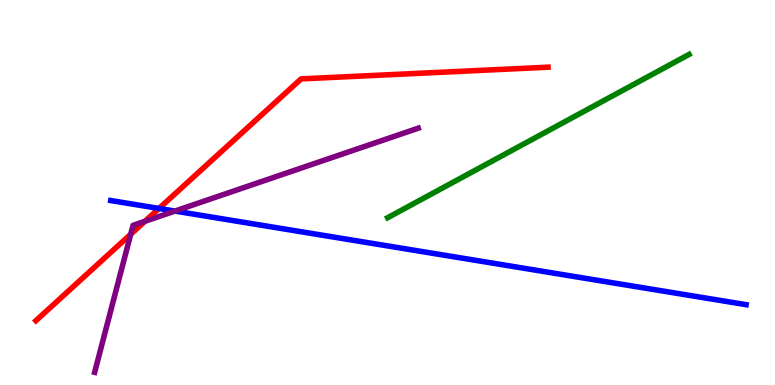[{'lines': ['blue', 'red'], 'intersections': [{'x': 2.05, 'y': 4.59}]}, {'lines': ['green', 'red'], 'intersections': []}, {'lines': ['purple', 'red'], 'intersections': [{'x': 1.69, 'y': 3.92}, {'x': 1.87, 'y': 4.25}]}, {'lines': ['blue', 'green'], 'intersections': []}, {'lines': ['blue', 'purple'], 'intersections': [{'x': 2.26, 'y': 4.52}]}, {'lines': ['green', 'purple'], 'intersections': []}]